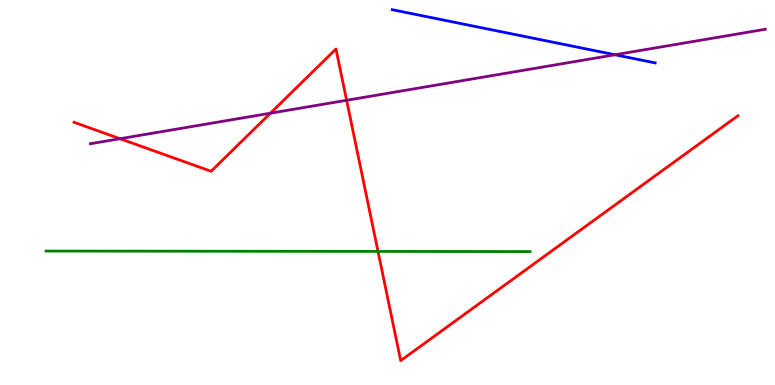[{'lines': ['blue', 'red'], 'intersections': []}, {'lines': ['green', 'red'], 'intersections': [{'x': 4.88, 'y': 3.47}]}, {'lines': ['purple', 'red'], 'intersections': [{'x': 1.55, 'y': 6.4}, {'x': 3.49, 'y': 7.06}, {'x': 4.47, 'y': 7.4}]}, {'lines': ['blue', 'green'], 'intersections': []}, {'lines': ['blue', 'purple'], 'intersections': [{'x': 7.94, 'y': 8.58}]}, {'lines': ['green', 'purple'], 'intersections': []}]